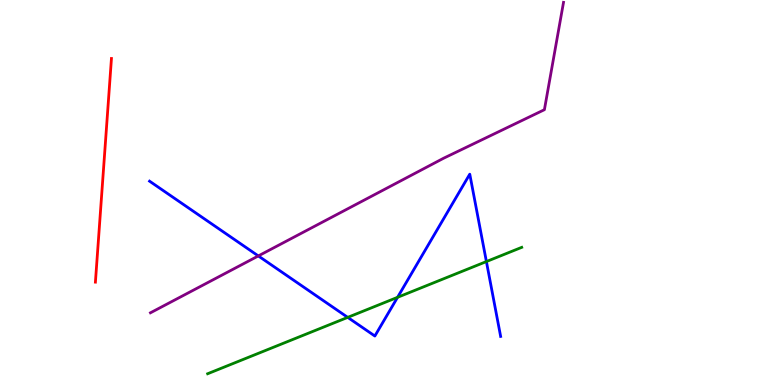[{'lines': ['blue', 'red'], 'intersections': []}, {'lines': ['green', 'red'], 'intersections': []}, {'lines': ['purple', 'red'], 'intersections': []}, {'lines': ['blue', 'green'], 'intersections': [{'x': 4.49, 'y': 1.76}, {'x': 5.13, 'y': 2.28}, {'x': 6.28, 'y': 3.21}]}, {'lines': ['blue', 'purple'], 'intersections': [{'x': 3.33, 'y': 3.35}]}, {'lines': ['green', 'purple'], 'intersections': []}]